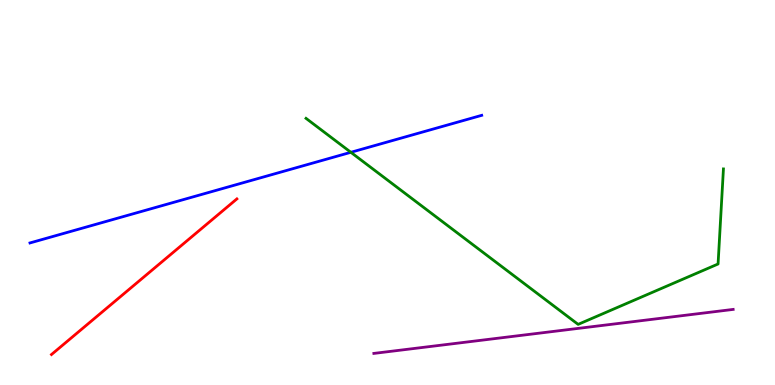[{'lines': ['blue', 'red'], 'intersections': []}, {'lines': ['green', 'red'], 'intersections': []}, {'lines': ['purple', 'red'], 'intersections': []}, {'lines': ['blue', 'green'], 'intersections': [{'x': 4.53, 'y': 6.04}]}, {'lines': ['blue', 'purple'], 'intersections': []}, {'lines': ['green', 'purple'], 'intersections': []}]